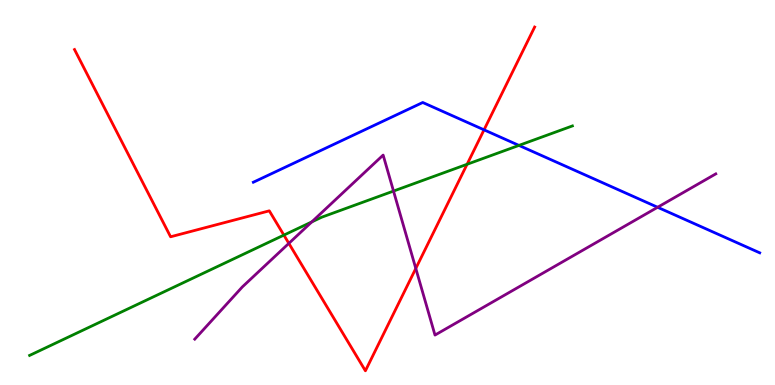[{'lines': ['blue', 'red'], 'intersections': [{'x': 6.25, 'y': 6.63}]}, {'lines': ['green', 'red'], 'intersections': [{'x': 3.66, 'y': 3.89}, {'x': 6.03, 'y': 5.73}]}, {'lines': ['purple', 'red'], 'intersections': [{'x': 3.73, 'y': 3.68}, {'x': 5.37, 'y': 3.03}]}, {'lines': ['blue', 'green'], 'intersections': [{'x': 6.7, 'y': 6.22}]}, {'lines': ['blue', 'purple'], 'intersections': [{'x': 8.49, 'y': 4.62}]}, {'lines': ['green', 'purple'], 'intersections': [{'x': 4.02, 'y': 4.24}, {'x': 5.08, 'y': 5.04}]}]